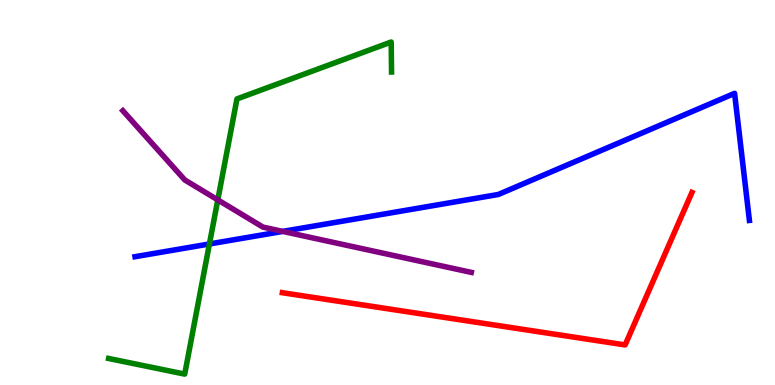[{'lines': ['blue', 'red'], 'intersections': []}, {'lines': ['green', 'red'], 'intersections': []}, {'lines': ['purple', 'red'], 'intersections': []}, {'lines': ['blue', 'green'], 'intersections': [{'x': 2.7, 'y': 3.66}]}, {'lines': ['blue', 'purple'], 'intersections': [{'x': 3.65, 'y': 3.99}]}, {'lines': ['green', 'purple'], 'intersections': [{'x': 2.81, 'y': 4.81}]}]